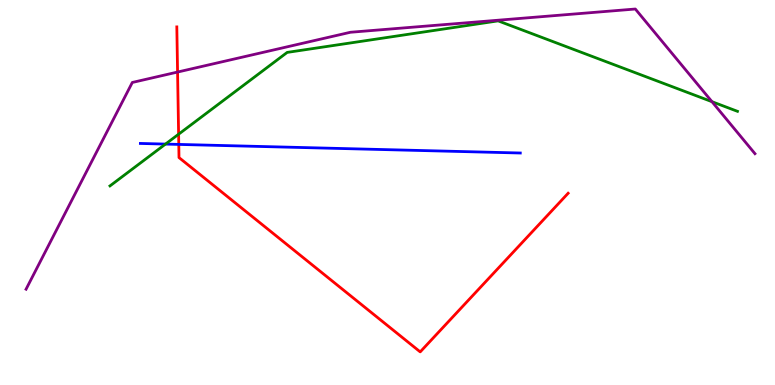[{'lines': ['blue', 'red'], 'intersections': [{'x': 2.31, 'y': 6.25}]}, {'lines': ['green', 'red'], 'intersections': [{'x': 2.3, 'y': 6.51}]}, {'lines': ['purple', 'red'], 'intersections': [{'x': 2.29, 'y': 8.13}]}, {'lines': ['blue', 'green'], 'intersections': [{'x': 2.14, 'y': 6.26}]}, {'lines': ['blue', 'purple'], 'intersections': []}, {'lines': ['green', 'purple'], 'intersections': [{'x': 9.19, 'y': 7.36}]}]